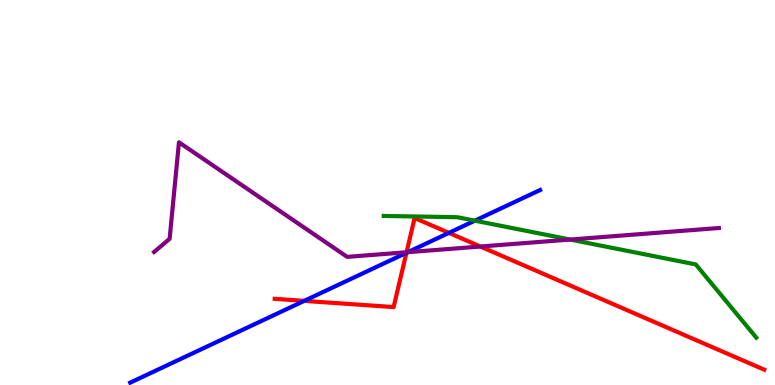[{'lines': ['blue', 'red'], 'intersections': [{'x': 3.93, 'y': 2.19}, {'x': 5.24, 'y': 3.43}, {'x': 5.79, 'y': 3.95}]}, {'lines': ['green', 'red'], 'intersections': []}, {'lines': ['purple', 'red'], 'intersections': [{'x': 5.25, 'y': 3.45}, {'x': 6.2, 'y': 3.6}]}, {'lines': ['blue', 'green'], 'intersections': [{'x': 6.13, 'y': 4.27}]}, {'lines': ['blue', 'purple'], 'intersections': [{'x': 5.26, 'y': 3.45}]}, {'lines': ['green', 'purple'], 'intersections': [{'x': 7.36, 'y': 3.78}]}]